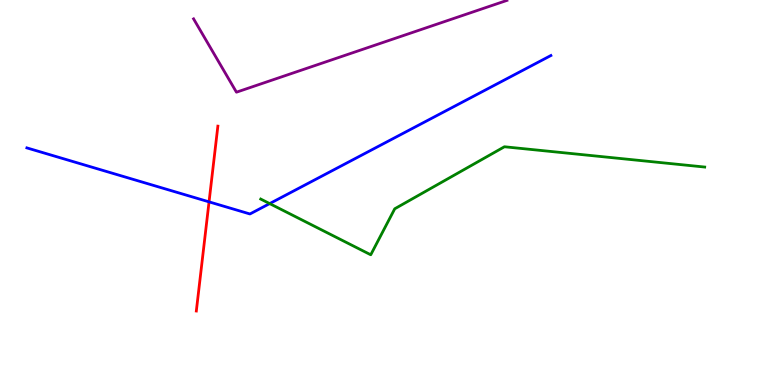[{'lines': ['blue', 'red'], 'intersections': [{'x': 2.7, 'y': 4.76}]}, {'lines': ['green', 'red'], 'intersections': []}, {'lines': ['purple', 'red'], 'intersections': []}, {'lines': ['blue', 'green'], 'intersections': [{'x': 3.48, 'y': 4.71}]}, {'lines': ['blue', 'purple'], 'intersections': []}, {'lines': ['green', 'purple'], 'intersections': []}]